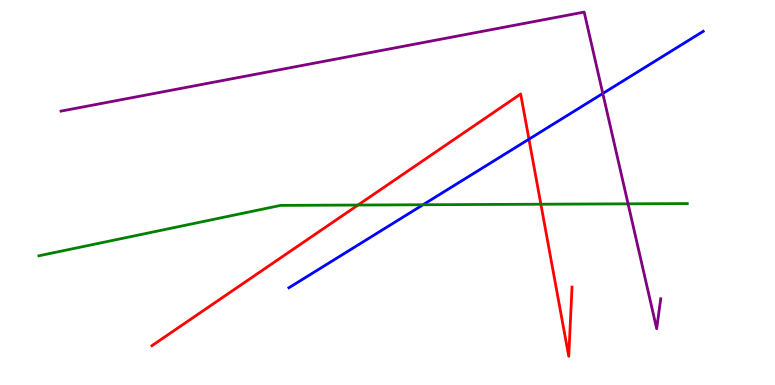[{'lines': ['blue', 'red'], 'intersections': [{'x': 6.83, 'y': 6.38}]}, {'lines': ['green', 'red'], 'intersections': [{'x': 4.62, 'y': 4.67}, {'x': 6.98, 'y': 4.7}]}, {'lines': ['purple', 'red'], 'intersections': []}, {'lines': ['blue', 'green'], 'intersections': [{'x': 5.46, 'y': 4.68}]}, {'lines': ['blue', 'purple'], 'intersections': [{'x': 7.78, 'y': 7.57}]}, {'lines': ['green', 'purple'], 'intersections': [{'x': 8.1, 'y': 4.71}]}]